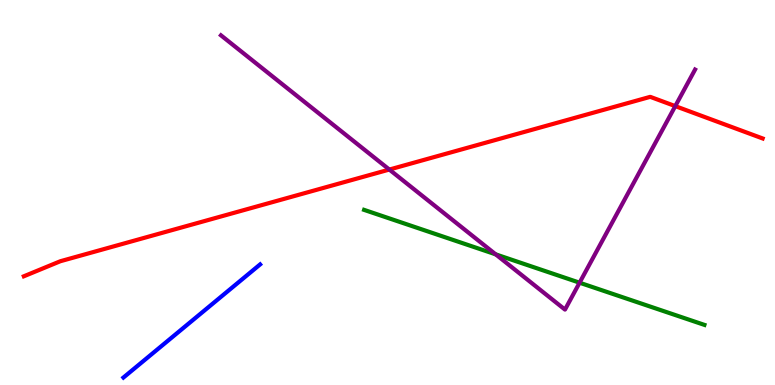[{'lines': ['blue', 'red'], 'intersections': []}, {'lines': ['green', 'red'], 'intersections': []}, {'lines': ['purple', 'red'], 'intersections': [{'x': 5.02, 'y': 5.6}, {'x': 8.71, 'y': 7.24}]}, {'lines': ['blue', 'green'], 'intersections': []}, {'lines': ['blue', 'purple'], 'intersections': []}, {'lines': ['green', 'purple'], 'intersections': [{'x': 6.4, 'y': 3.39}, {'x': 7.48, 'y': 2.66}]}]